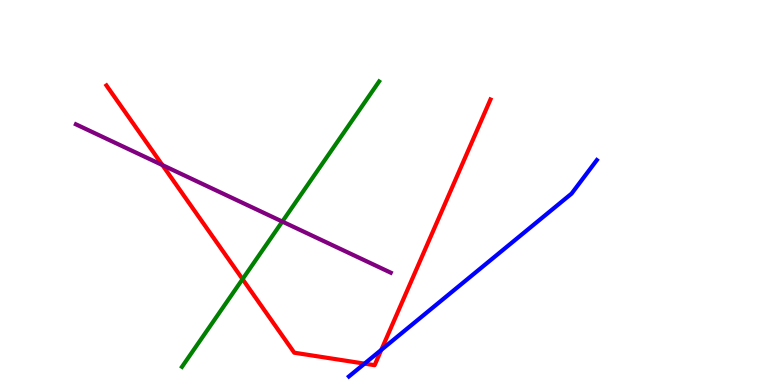[{'lines': ['blue', 'red'], 'intersections': [{'x': 4.7, 'y': 0.555}, {'x': 4.92, 'y': 0.913}]}, {'lines': ['green', 'red'], 'intersections': [{'x': 3.13, 'y': 2.75}]}, {'lines': ['purple', 'red'], 'intersections': [{'x': 2.1, 'y': 5.71}]}, {'lines': ['blue', 'green'], 'intersections': []}, {'lines': ['blue', 'purple'], 'intersections': []}, {'lines': ['green', 'purple'], 'intersections': [{'x': 3.64, 'y': 4.24}]}]